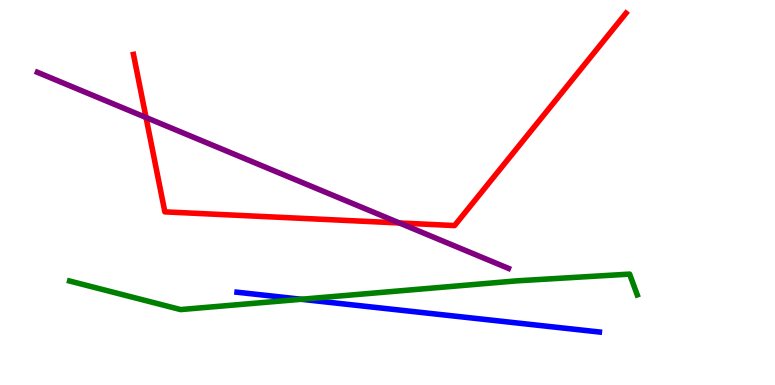[{'lines': ['blue', 'red'], 'intersections': []}, {'lines': ['green', 'red'], 'intersections': []}, {'lines': ['purple', 'red'], 'intersections': [{'x': 1.88, 'y': 6.95}, {'x': 5.15, 'y': 4.21}]}, {'lines': ['blue', 'green'], 'intersections': [{'x': 3.89, 'y': 2.23}]}, {'lines': ['blue', 'purple'], 'intersections': []}, {'lines': ['green', 'purple'], 'intersections': []}]